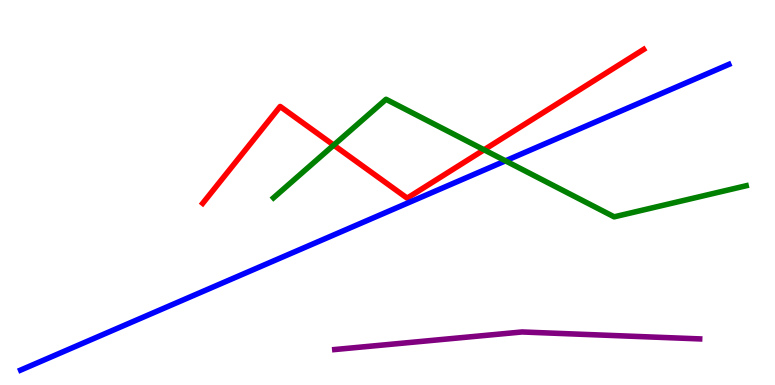[{'lines': ['blue', 'red'], 'intersections': []}, {'lines': ['green', 'red'], 'intersections': [{'x': 4.31, 'y': 6.23}, {'x': 6.25, 'y': 6.11}]}, {'lines': ['purple', 'red'], 'intersections': []}, {'lines': ['blue', 'green'], 'intersections': [{'x': 6.52, 'y': 5.82}]}, {'lines': ['blue', 'purple'], 'intersections': []}, {'lines': ['green', 'purple'], 'intersections': []}]